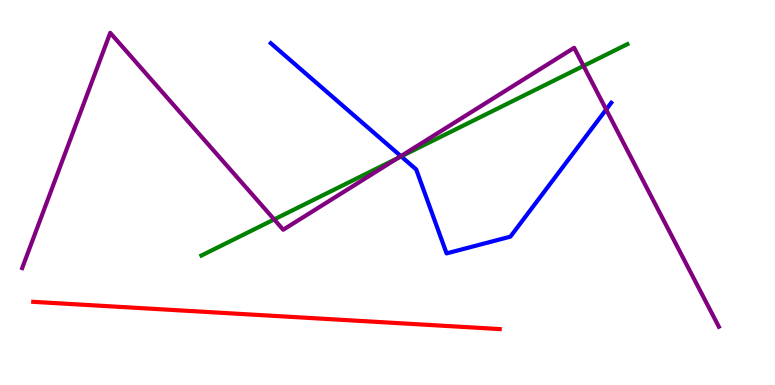[{'lines': ['blue', 'red'], 'intersections': []}, {'lines': ['green', 'red'], 'intersections': []}, {'lines': ['purple', 'red'], 'intersections': []}, {'lines': ['blue', 'green'], 'intersections': [{'x': 5.18, 'y': 5.94}]}, {'lines': ['blue', 'purple'], 'intersections': [{'x': 5.17, 'y': 5.94}, {'x': 7.82, 'y': 7.16}]}, {'lines': ['green', 'purple'], 'intersections': [{'x': 3.54, 'y': 4.3}, {'x': 5.13, 'y': 5.89}, {'x': 7.53, 'y': 8.29}]}]